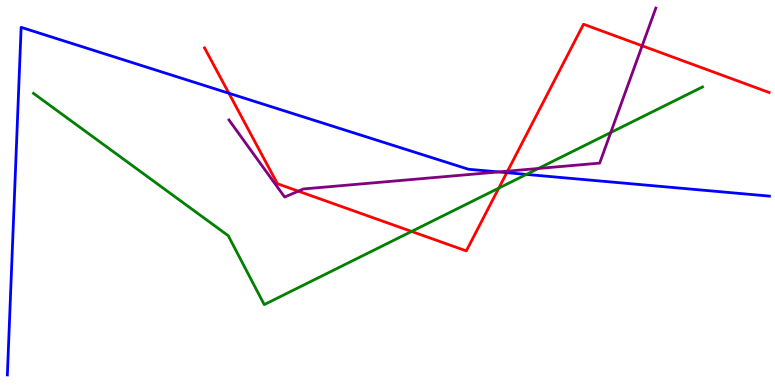[{'lines': ['blue', 'red'], 'intersections': [{'x': 2.95, 'y': 7.58}, {'x': 6.54, 'y': 5.52}]}, {'lines': ['green', 'red'], 'intersections': [{'x': 5.31, 'y': 3.99}, {'x': 6.44, 'y': 5.11}]}, {'lines': ['purple', 'red'], 'intersections': [{'x': 3.85, 'y': 5.03}, {'x': 6.55, 'y': 5.55}, {'x': 8.29, 'y': 8.81}]}, {'lines': ['blue', 'green'], 'intersections': [{'x': 6.79, 'y': 5.47}]}, {'lines': ['blue', 'purple'], 'intersections': [{'x': 6.43, 'y': 5.53}]}, {'lines': ['green', 'purple'], 'intersections': [{'x': 6.95, 'y': 5.62}, {'x': 7.88, 'y': 6.56}]}]